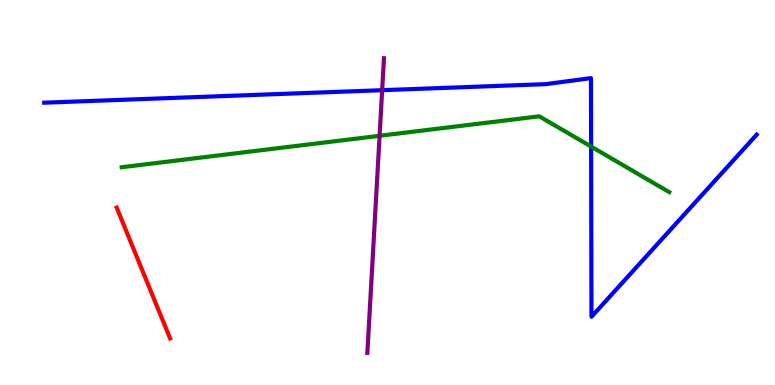[{'lines': ['blue', 'red'], 'intersections': []}, {'lines': ['green', 'red'], 'intersections': []}, {'lines': ['purple', 'red'], 'intersections': []}, {'lines': ['blue', 'green'], 'intersections': [{'x': 7.63, 'y': 6.19}]}, {'lines': ['blue', 'purple'], 'intersections': [{'x': 4.93, 'y': 7.66}]}, {'lines': ['green', 'purple'], 'intersections': [{'x': 4.9, 'y': 6.47}]}]